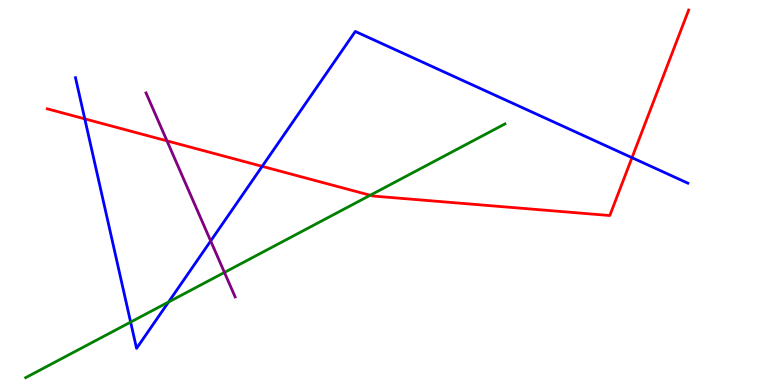[{'lines': ['blue', 'red'], 'intersections': [{'x': 1.09, 'y': 6.91}, {'x': 3.38, 'y': 5.68}, {'x': 8.15, 'y': 5.9}]}, {'lines': ['green', 'red'], 'intersections': [{'x': 4.78, 'y': 4.93}]}, {'lines': ['purple', 'red'], 'intersections': [{'x': 2.15, 'y': 6.34}]}, {'lines': ['blue', 'green'], 'intersections': [{'x': 1.69, 'y': 1.63}, {'x': 2.17, 'y': 2.16}]}, {'lines': ['blue', 'purple'], 'intersections': [{'x': 2.72, 'y': 3.74}]}, {'lines': ['green', 'purple'], 'intersections': [{'x': 2.9, 'y': 2.92}]}]